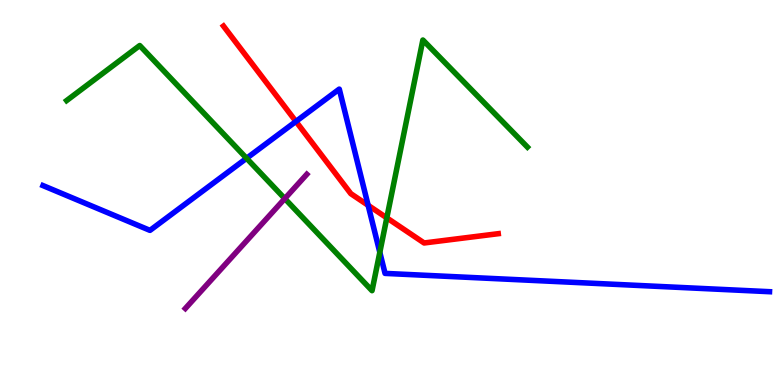[{'lines': ['blue', 'red'], 'intersections': [{'x': 3.82, 'y': 6.85}, {'x': 4.75, 'y': 4.67}]}, {'lines': ['green', 'red'], 'intersections': [{'x': 4.99, 'y': 4.34}]}, {'lines': ['purple', 'red'], 'intersections': []}, {'lines': ['blue', 'green'], 'intersections': [{'x': 3.18, 'y': 5.89}, {'x': 4.9, 'y': 3.45}]}, {'lines': ['blue', 'purple'], 'intersections': []}, {'lines': ['green', 'purple'], 'intersections': [{'x': 3.67, 'y': 4.84}]}]